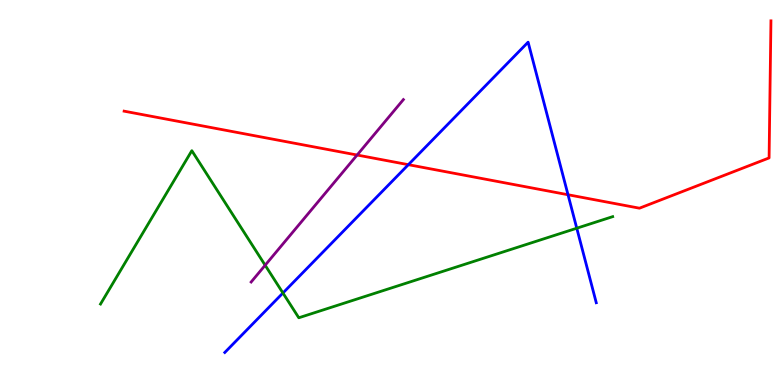[{'lines': ['blue', 'red'], 'intersections': [{'x': 5.27, 'y': 5.72}, {'x': 7.33, 'y': 4.94}]}, {'lines': ['green', 'red'], 'intersections': []}, {'lines': ['purple', 'red'], 'intersections': [{'x': 4.61, 'y': 5.97}]}, {'lines': ['blue', 'green'], 'intersections': [{'x': 3.65, 'y': 2.39}, {'x': 7.44, 'y': 4.07}]}, {'lines': ['blue', 'purple'], 'intersections': []}, {'lines': ['green', 'purple'], 'intersections': [{'x': 3.42, 'y': 3.11}]}]